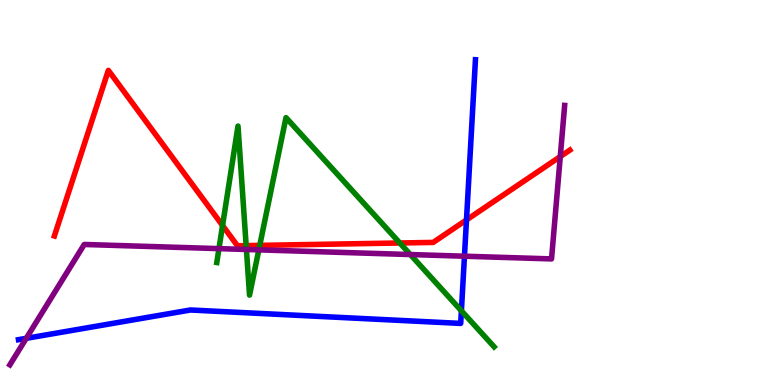[{'lines': ['blue', 'red'], 'intersections': [{'x': 6.02, 'y': 4.29}]}, {'lines': ['green', 'red'], 'intersections': [{'x': 2.87, 'y': 4.14}, {'x': 3.18, 'y': 3.62}, {'x': 3.35, 'y': 3.63}, {'x': 5.16, 'y': 3.69}]}, {'lines': ['purple', 'red'], 'intersections': [{'x': 7.23, 'y': 5.93}]}, {'lines': ['blue', 'green'], 'intersections': [{'x': 5.95, 'y': 1.93}]}, {'lines': ['blue', 'purple'], 'intersections': [{'x': 0.339, 'y': 1.21}, {'x': 5.99, 'y': 3.35}]}, {'lines': ['green', 'purple'], 'intersections': [{'x': 2.83, 'y': 3.54}, {'x': 3.18, 'y': 3.52}, {'x': 3.34, 'y': 3.51}, {'x': 5.29, 'y': 3.39}]}]